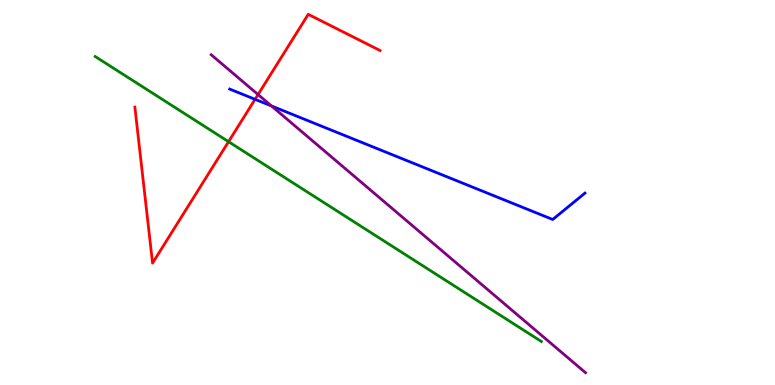[{'lines': ['blue', 'red'], 'intersections': [{'x': 3.29, 'y': 7.42}]}, {'lines': ['green', 'red'], 'intersections': [{'x': 2.95, 'y': 6.32}]}, {'lines': ['purple', 'red'], 'intersections': [{'x': 3.33, 'y': 7.54}]}, {'lines': ['blue', 'green'], 'intersections': []}, {'lines': ['blue', 'purple'], 'intersections': [{'x': 3.5, 'y': 7.25}]}, {'lines': ['green', 'purple'], 'intersections': []}]